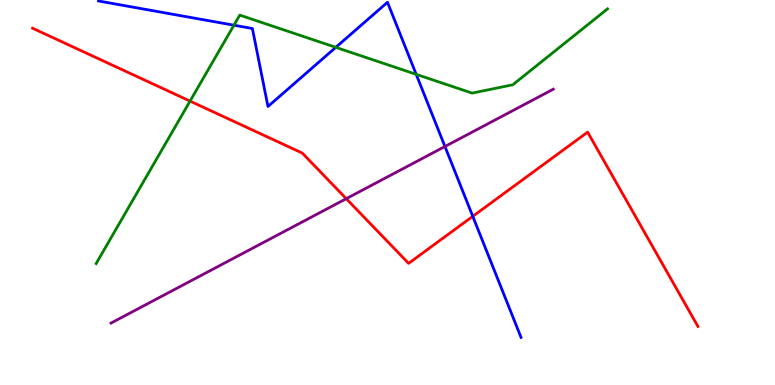[{'lines': ['blue', 'red'], 'intersections': [{'x': 6.1, 'y': 4.38}]}, {'lines': ['green', 'red'], 'intersections': [{'x': 2.45, 'y': 7.37}]}, {'lines': ['purple', 'red'], 'intersections': [{'x': 4.47, 'y': 4.84}]}, {'lines': ['blue', 'green'], 'intersections': [{'x': 3.02, 'y': 9.35}, {'x': 4.33, 'y': 8.77}, {'x': 5.37, 'y': 8.07}]}, {'lines': ['blue', 'purple'], 'intersections': [{'x': 5.74, 'y': 6.19}]}, {'lines': ['green', 'purple'], 'intersections': []}]